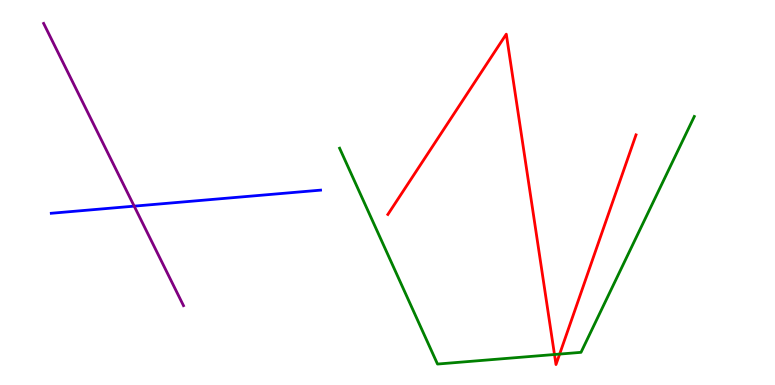[{'lines': ['blue', 'red'], 'intersections': []}, {'lines': ['green', 'red'], 'intersections': [{'x': 7.15, 'y': 0.792}, {'x': 7.22, 'y': 0.803}]}, {'lines': ['purple', 'red'], 'intersections': []}, {'lines': ['blue', 'green'], 'intersections': []}, {'lines': ['blue', 'purple'], 'intersections': [{'x': 1.73, 'y': 4.65}]}, {'lines': ['green', 'purple'], 'intersections': []}]